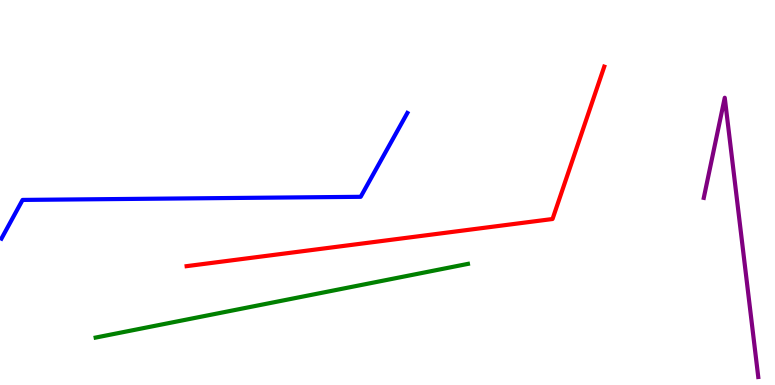[{'lines': ['blue', 'red'], 'intersections': []}, {'lines': ['green', 'red'], 'intersections': []}, {'lines': ['purple', 'red'], 'intersections': []}, {'lines': ['blue', 'green'], 'intersections': []}, {'lines': ['blue', 'purple'], 'intersections': []}, {'lines': ['green', 'purple'], 'intersections': []}]